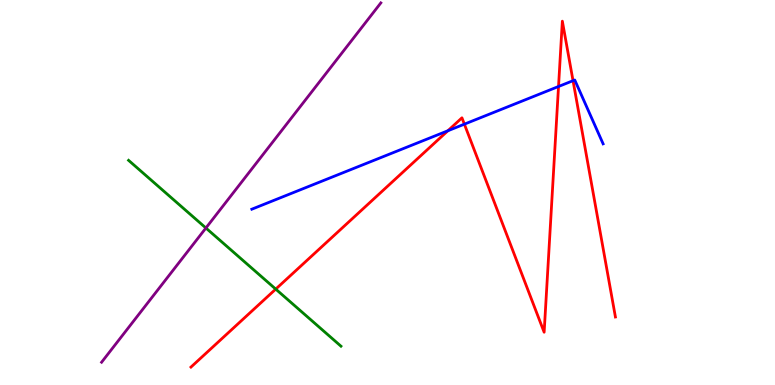[{'lines': ['blue', 'red'], 'intersections': [{'x': 5.78, 'y': 6.6}, {'x': 5.99, 'y': 6.78}, {'x': 7.21, 'y': 7.75}, {'x': 7.39, 'y': 7.9}]}, {'lines': ['green', 'red'], 'intersections': [{'x': 3.56, 'y': 2.49}]}, {'lines': ['purple', 'red'], 'intersections': []}, {'lines': ['blue', 'green'], 'intersections': []}, {'lines': ['blue', 'purple'], 'intersections': []}, {'lines': ['green', 'purple'], 'intersections': [{'x': 2.66, 'y': 4.08}]}]